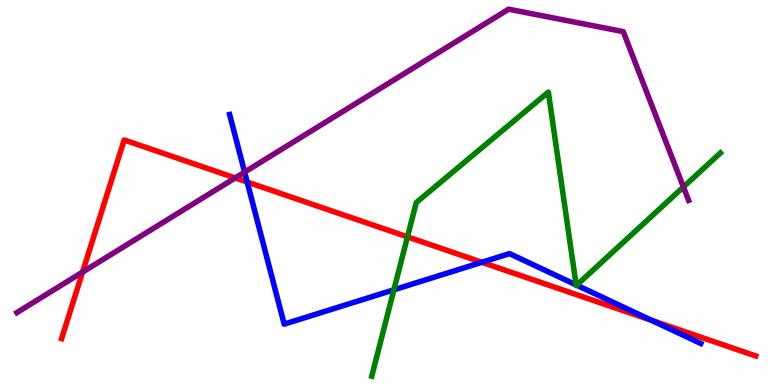[{'lines': ['blue', 'red'], 'intersections': [{'x': 3.19, 'y': 5.27}, {'x': 6.22, 'y': 3.19}, {'x': 8.41, 'y': 1.68}]}, {'lines': ['green', 'red'], 'intersections': [{'x': 5.26, 'y': 3.85}]}, {'lines': ['purple', 'red'], 'intersections': [{'x': 1.07, 'y': 2.93}, {'x': 3.03, 'y': 5.38}]}, {'lines': ['blue', 'green'], 'intersections': [{'x': 5.08, 'y': 2.47}, {'x': 7.43, 'y': 2.6}, {'x': 7.44, 'y': 2.59}]}, {'lines': ['blue', 'purple'], 'intersections': [{'x': 3.16, 'y': 5.53}]}, {'lines': ['green', 'purple'], 'intersections': [{'x': 8.82, 'y': 5.14}]}]